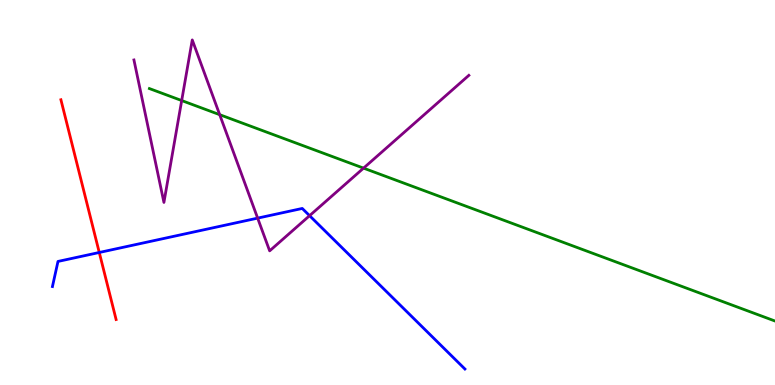[{'lines': ['blue', 'red'], 'intersections': [{'x': 1.28, 'y': 3.44}]}, {'lines': ['green', 'red'], 'intersections': []}, {'lines': ['purple', 'red'], 'intersections': []}, {'lines': ['blue', 'green'], 'intersections': []}, {'lines': ['blue', 'purple'], 'intersections': [{'x': 3.32, 'y': 4.33}, {'x': 3.99, 'y': 4.4}]}, {'lines': ['green', 'purple'], 'intersections': [{'x': 2.34, 'y': 7.39}, {'x': 2.83, 'y': 7.02}, {'x': 4.69, 'y': 5.63}]}]